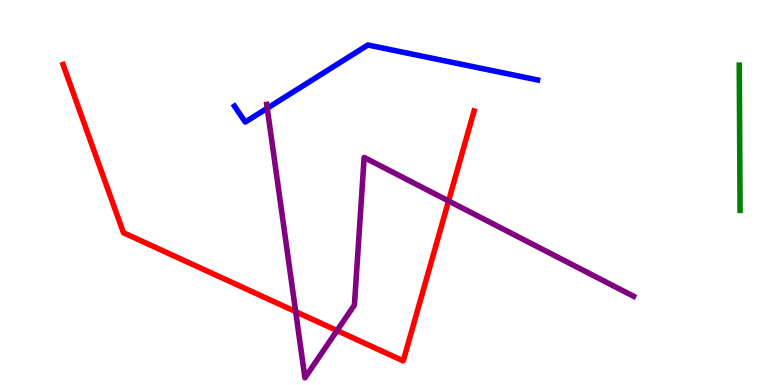[{'lines': ['blue', 'red'], 'intersections': []}, {'lines': ['green', 'red'], 'intersections': []}, {'lines': ['purple', 'red'], 'intersections': [{'x': 3.82, 'y': 1.91}, {'x': 4.35, 'y': 1.41}, {'x': 5.79, 'y': 4.78}]}, {'lines': ['blue', 'green'], 'intersections': []}, {'lines': ['blue', 'purple'], 'intersections': [{'x': 3.45, 'y': 7.19}]}, {'lines': ['green', 'purple'], 'intersections': []}]